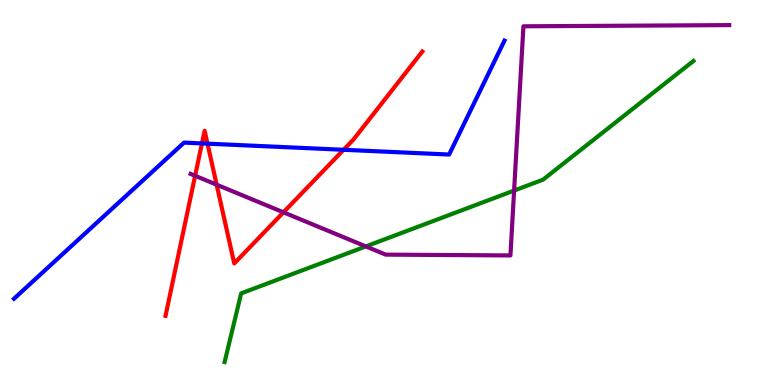[{'lines': ['blue', 'red'], 'intersections': [{'x': 2.61, 'y': 6.27}, {'x': 2.68, 'y': 6.27}, {'x': 4.43, 'y': 6.11}]}, {'lines': ['green', 'red'], 'intersections': []}, {'lines': ['purple', 'red'], 'intersections': [{'x': 2.52, 'y': 5.43}, {'x': 2.8, 'y': 5.2}, {'x': 3.66, 'y': 4.49}]}, {'lines': ['blue', 'green'], 'intersections': []}, {'lines': ['blue', 'purple'], 'intersections': []}, {'lines': ['green', 'purple'], 'intersections': [{'x': 4.72, 'y': 3.6}, {'x': 6.63, 'y': 5.05}]}]